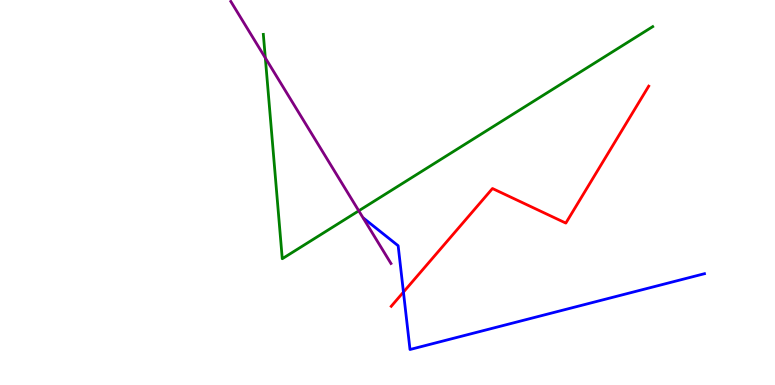[{'lines': ['blue', 'red'], 'intersections': [{'x': 5.21, 'y': 2.41}]}, {'lines': ['green', 'red'], 'intersections': []}, {'lines': ['purple', 'red'], 'intersections': []}, {'lines': ['blue', 'green'], 'intersections': []}, {'lines': ['blue', 'purple'], 'intersections': []}, {'lines': ['green', 'purple'], 'intersections': [{'x': 3.42, 'y': 8.5}, {'x': 4.63, 'y': 4.52}]}]